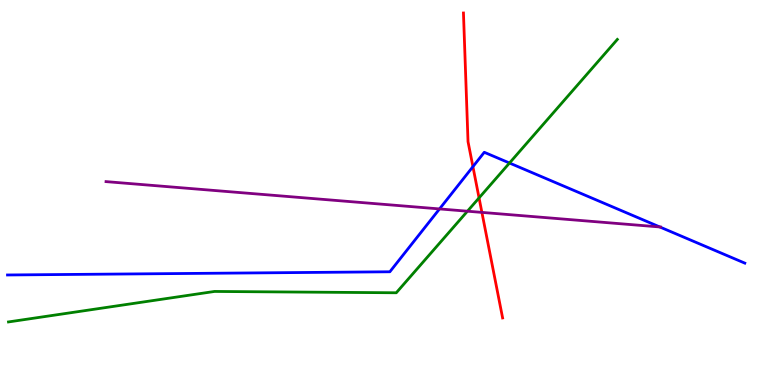[{'lines': ['blue', 'red'], 'intersections': [{'x': 6.1, 'y': 5.67}]}, {'lines': ['green', 'red'], 'intersections': [{'x': 6.18, 'y': 4.86}]}, {'lines': ['purple', 'red'], 'intersections': [{'x': 6.22, 'y': 4.48}]}, {'lines': ['blue', 'green'], 'intersections': [{'x': 6.57, 'y': 5.77}]}, {'lines': ['blue', 'purple'], 'intersections': [{'x': 5.67, 'y': 4.57}, {'x': 8.51, 'y': 4.1}]}, {'lines': ['green', 'purple'], 'intersections': [{'x': 6.03, 'y': 4.51}]}]